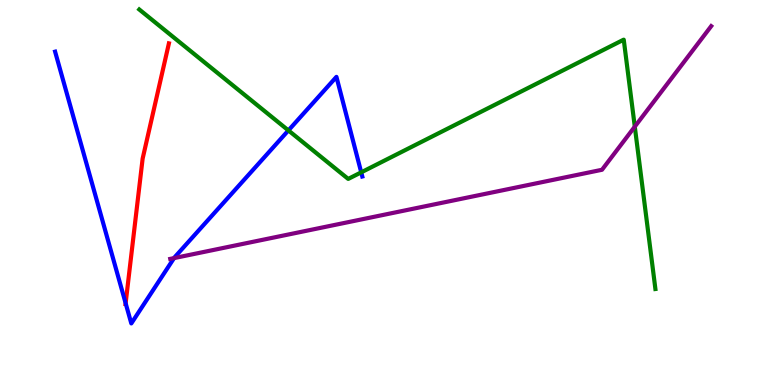[{'lines': ['blue', 'red'], 'intersections': [{'x': 1.62, 'y': 2.12}]}, {'lines': ['green', 'red'], 'intersections': []}, {'lines': ['purple', 'red'], 'intersections': []}, {'lines': ['blue', 'green'], 'intersections': [{'x': 3.72, 'y': 6.61}, {'x': 4.66, 'y': 5.52}]}, {'lines': ['blue', 'purple'], 'intersections': [{'x': 2.25, 'y': 3.3}]}, {'lines': ['green', 'purple'], 'intersections': [{'x': 8.19, 'y': 6.71}]}]